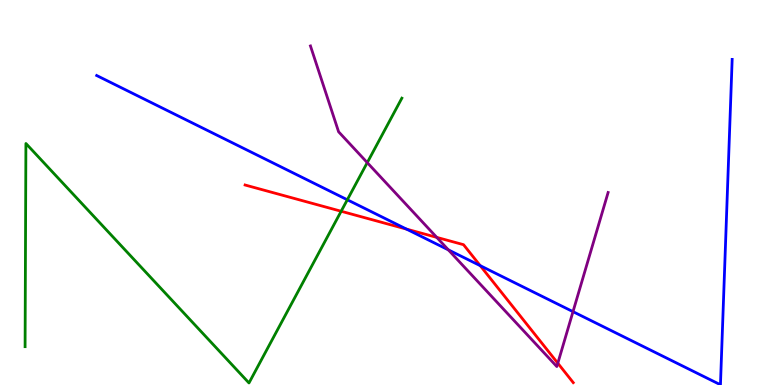[{'lines': ['blue', 'red'], 'intersections': [{'x': 5.24, 'y': 4.05}, {'x': 6.2, 'y': 3.1}]}, {'lines': ['green', 'red'], 'intersections': [{'x': 4.4, 'y': 4.51}]}, {'lines': ['purple', 'red'], 'intersections': [{'x': 5.64, 'y': 3.83}, {'x': 7.2, 'y': 0.566}]}, {'lines': ['blue', 'green'], 'intersections': [{'x': 4.48, 'y': 4.81}]}, {'lines': ['blue', 'purple'], 'intersections': [{'x': 5.79, 'y': 3.51}, {'x': 7.39, 'y': 1.91}]}, {'lines': ['green', 'purple'], 'intersections': [{'x': 4.74, 'y': 5.78}]}]